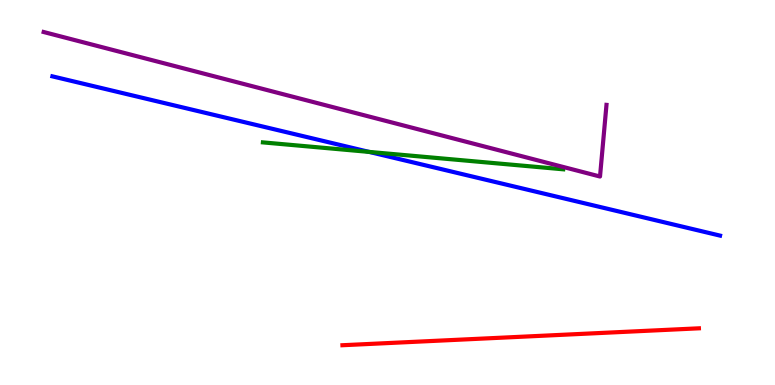[{'lines': ['blue', 'red'], 'intersections': []}, {'lines': ['green', 'red'], 'intersections': []}, {'lines': ['purple', 'red'], 'intersections': []}, {'lines': ['blue', 'green'], 'intersections': [{'x': 4.76, 'y': 6.05}]}, {'lines': ['blue', 'purple'], 'intersections': []}, {'lines': ['green', 'purple'], 'intersections': []}]